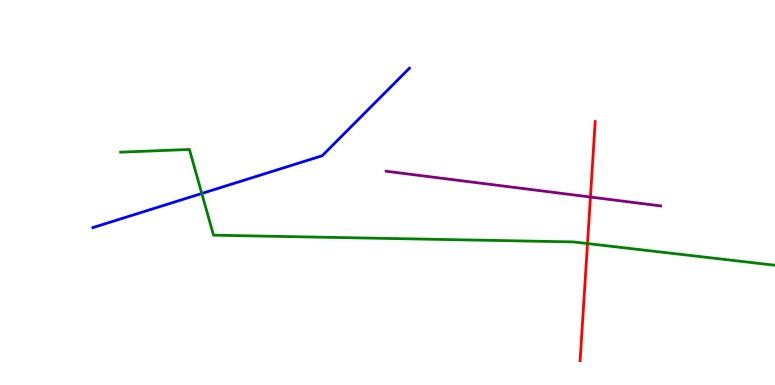[{'lines': ['blue', 'red'], 'intersections': []}, {'lines': ['green', 'red'], 'intersections': [{'x': 7.58, 'y': 3.67}]}, {'lines': ['purple', 'red'], 'intersections': [{'x': 7.62, 'y': 4.88}]}, {'lines': ['blue', 'green'], 'intersections': [{'x': 2.6, 'y': 4.97}]}, {'lines': ['blue', 'purple'], 'intersections': []}, {'lines': ['green', 'purple'], 'intersections': []}]